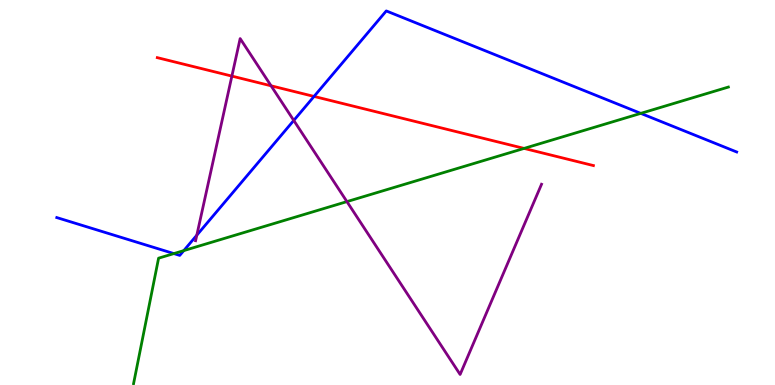[{'lines': ['blue', 'red'], 'intersections': [{'x': 4.05, 'y': 7.5}]}, {'lines': ['green', 'red'], 'intersections': [{'x': 6.76, 'y': 6.15}]}, {'lines': ['purple', 'red'], 'intersections': [{'x': 2.99, 'y': 8.02}, {'x': 3.5, 'y': 7.77}]}, {'lines': ['blue', 'green'], 'intersections': [{'x': 2.24, 'y': 3.41}, {'x': 2.37, 'y': 3.49}, {'x': 8.27, 'y': 7.06}]}, {'lines': ['blue', 'purple'], 'intersections': [{'x': 2.54, 'y': 3.89}, {'x': 3.79, 'y': 6.87}]}, {'lines': ['green', 'purple'], 'intersections': [{'x': 4.48, 'y': 4.76}]}]